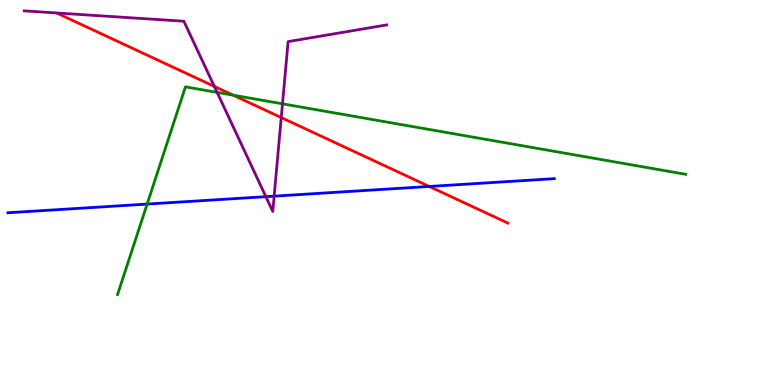[{'lines': ['blue', 'red'], 'intersections': [{'x': 5.54, 'y': 5.16}]}, {'lines': ['green', 'red'], 'intersections': [{'x': 3.01, 'y': 7.53}]}, {'lines': ['purple', 'red'], 'intersections': [{'x': 2.77, 'y': 7.76}, {'x': 3.63, 'y': 6.95}]}, {'lines': ['blue', 'green'], 'intersections': [{'x': 1.9, 'y': 4.7}]}, {'lines': ['blue', 'purple'], 'intersections': [{'x': 3.43, 'y': 4.89}, {'x': 3.54, 'y': 4.91}]}, {'lines': ['green', 'purple'], 'intersections': [{'x': 2.8, 'y': 7.6}, {'x': 3.65, 'y': 7.3}]}]